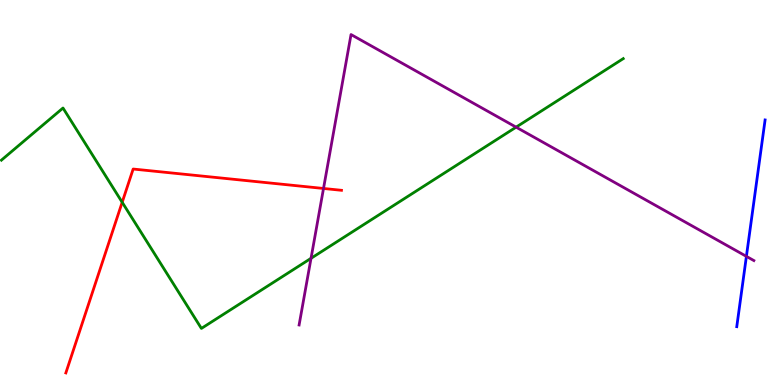[{'lines': ['blue', 'red'], 'intersections': []}, {'lines': ['green', 'red'], 'intersections': [{'x': 1.58, 'y': 4.75}]}, {'lines': ['purple', 'red'], 'intersections': [{'x': 4.17, 'y': 5.1}]}, {'lines': ['blue', 'green'], 'intersections': []}, {'lines': ['blue', 'purple'], 'intersections': [{'x': 9.63, 'y': 3.34}]}, {'lines': ['green', 'purple'], 'intersections': [{'x': 4.01, 'y': 3.29}, {'x': 6.66, 'y': 6.7}]}]